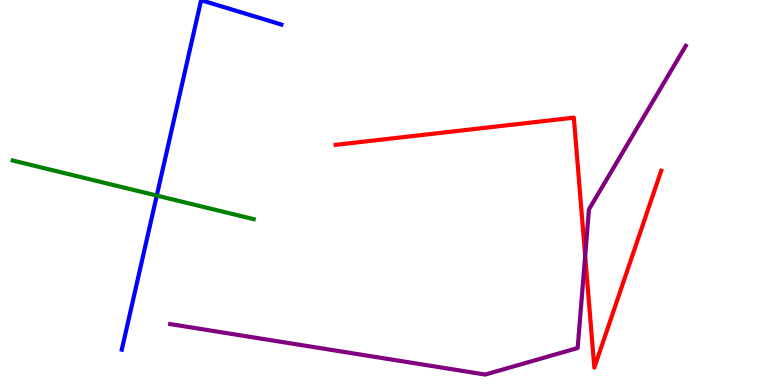[{'lines': ['blue', 'red'], 'intersections': []}, {'lines': ['green', 'red'], 'intersections': []}, {'lines': ['purple', 'red'], 'intersections': [{'x': 7.55, 'y': 3.35}]}, {'lines': ['blue', 'green'], 'intersections': [{'x': 2.02, 'y': 4.92}]}, {'lines': ['blue', 'purple'], 'intersections': []}, {'lines': ['green', 'purple'], 'intersections': []}]